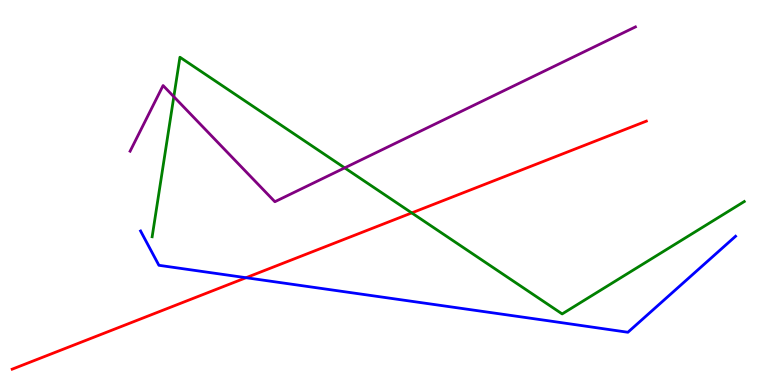[{'lines': ['blue', 'red'], 'intersections': [{'x': 3.17, 'y': 2.79}]}, {'lines': ['green', 'red'], 'intersections': [{'x': 5.31, 'y': 4.47}]}, {'lines': ['purple', 'red'], 'intersections': []}, {'lines': ['blue', 'green'], 'intersections': []}, {'lines': ['blue', 'purple'], 'intersections': []}, {'lines': ['green', 'purple'], 'intersections': [{'x': 2.24, 'y': 7.49}, {'x': 4.45, 'y': 5.64}]}]